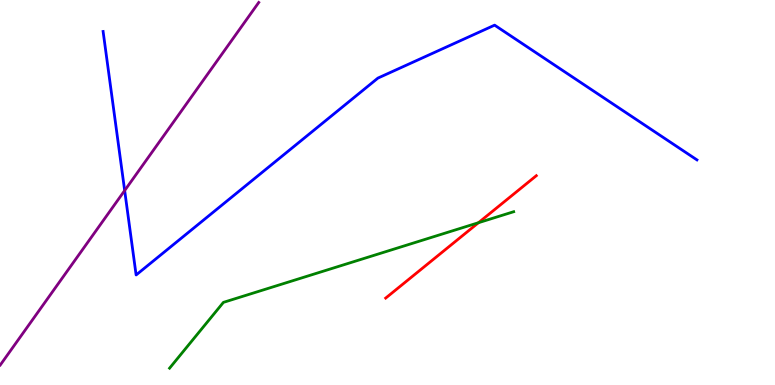[{'lines': ['blue', 'red'], 'intersections': []}, {'lines': ['green', 'red'], 'intersections': [{'x': 6.17, 'y': 4.22}]}, {'lines': ['purple', 'red'], 'intersections': []}, {'lines': ['blue', 'green'], 'intersections': []}, {'lines': ['blue', 'purple'], 'intersections': [{'x': 1.61, 'y': 5.05}]}, {'lines': ['green', 'purple'], 'intersections': []}]